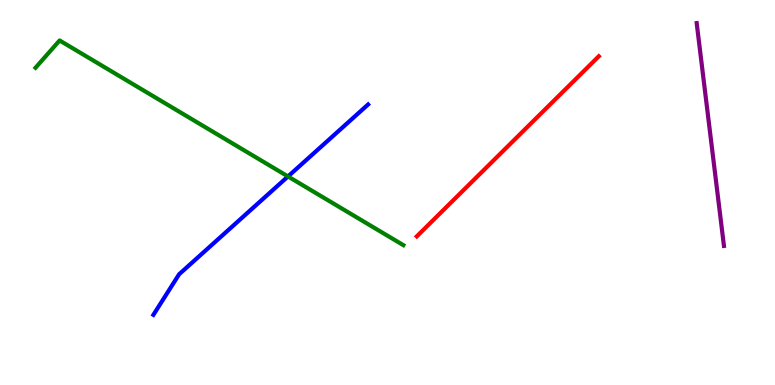[{'lines': ['blue', 'red'], 'intersections': []}, {'lines': ['green', 'red'], 'intersections': []}, {'lines': ['purple', 'red'], 'intersections': []}, {'lines': ['blue', 'green'], 'intersections': [{'x': 3.72, 'y': 5.42}]}, {'lines': ['blue', 'purple'], 'intersections': []}, {'lines': ['green', 'purple'], 'intersections': []}]